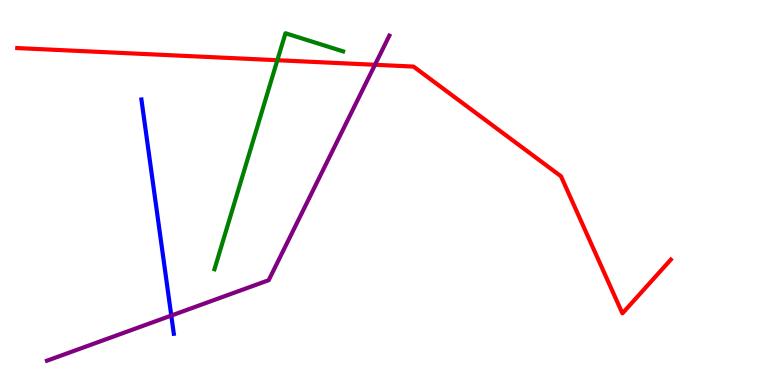[{'lines': ['blue', 'red'], 'intersections': []}, {'lines': ['green', 'red'], 'intersections': [{'x': 3.58, 'y': 8.44}]}, {'lines': ['purple', 'red'], 'intersections': [{'x': 4.84, 'y': 8.32}]}, {'lines': ['blue', 'green'], 'intersections': []}, {'lines': ['blue', 'purple'], 'intersections': [{'x': 2.21, 'y': 1.8}]}, {'lines': ['green', 'purple'], 'intersections': []}]